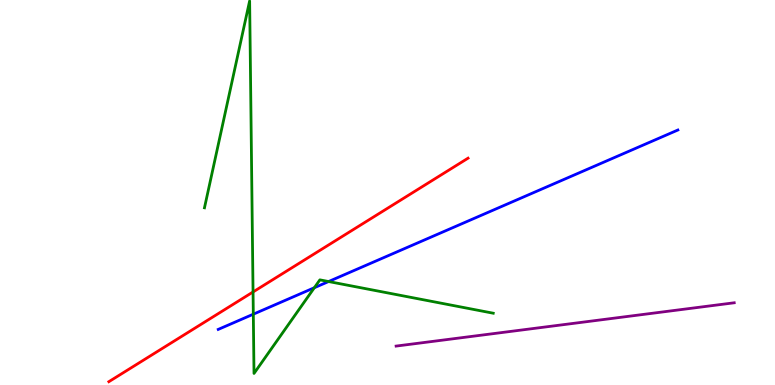[{'lines': ['blue', 'red'], 'intersections': []}, {'lines': ['green', 'red'], 'intersections': [{'x': 3.27, 'y': 2.42}]}, {'lines': ['purple', 'red'], 'intersections': []}, {'lines': ['blue', 'green'], 'intersections': [{'x': 3.27, 'y': 1.84}, {'x': 4.06, 'y': 2.53}, {'x': 4.24, 'y': 2.69}]}, {'lines': ['blue', 'purple'], 'intersections': []}, {'lines': ['green', 'purple'], 'intersections': []}]